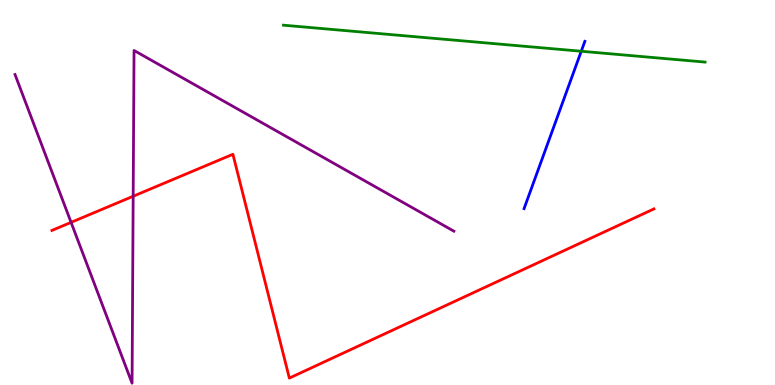[{'lines': ['blue', 'red'], 'intersections': []}, {'lines': ['green', 'red'], 'intersections': []}, {'lines': ['purple', 'red'], 'intersections': [{'x': 0.917, 'y': 4.22}, {'x': 1.72, 'y': 4.9}]}, {'lines': ['blue', 'green'], 'intersections': [{'x': 7.5, 'y': 8.67}]}, {'lines': ['blue', 'purple'], 'intersections': []}, {'lines': ['green', 'purple'], 'intersections': []}]